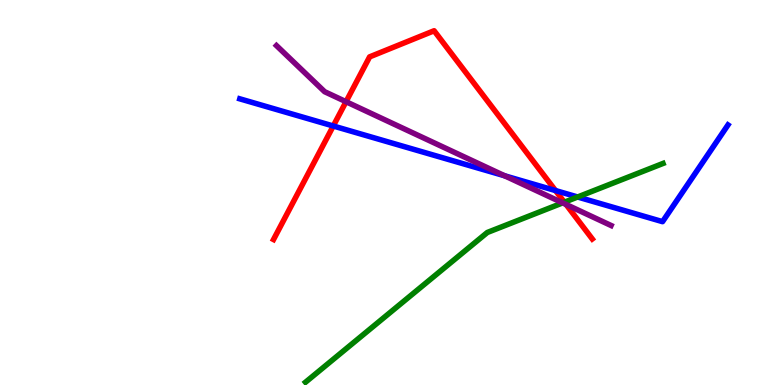[{'lines': ['blue', 'red'], 'intersections': [{'x': 4.3, 'y': 6.73}, {'x': 7.17, 'y': 5.05}]}, {'lines': ['green', 'red'], 'intersections': [{'x': 7.28, 'y': 4.75}]}, {'lines': ['purple', 'red'], 'intersections': [{'x': 4.47, 'y': 7.36}, {'x': 7.3, 'y': 4.69}]}, {'lines': ['blue', 'green'], 'intersections': [{'x': 7.45, 'y': 4.88}]}, {'lines': ['blue', 'purple'], 'intersections': [{'x': 6.51, 'y': 5.43}]}, {'lines': ['green', 'purple'], 'intersections': [{'x': 7.26, 'y': 4.73}]}]